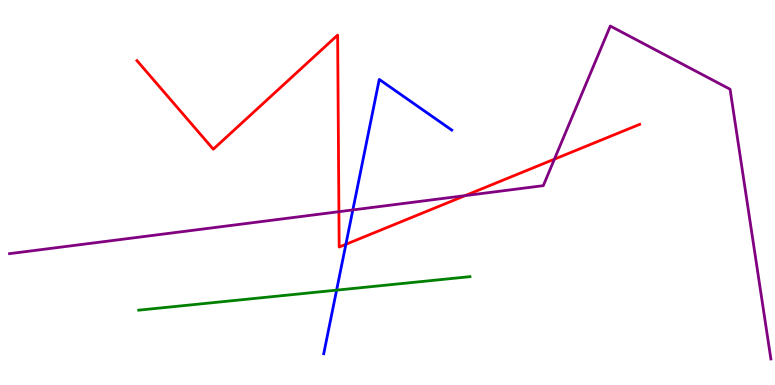[{'lines': ['blue', 'red'], 'intersections': [{'x': 4.46, 'y': 3.65}]}, {'lines': ['green', 'red'], 'intersections': []}, {'lines': ['purple', 'red'], 'intersections': [{'x': 4.37, 'y': 4.5}, {'x': 6.0, 'y': 4.92}, {'x': 7.15, 'y': 5.87}]}, {'lines': ['blue', 'green'], 'intersections': [{'x': 4.34, 'y': 2.46}]}, {'lines': ['blue', 'purple'], 'intersections': [{'x': 4.55, 'y': 4.55}]}, {'lines': ['green', 'purple'], 'intersections': []}]